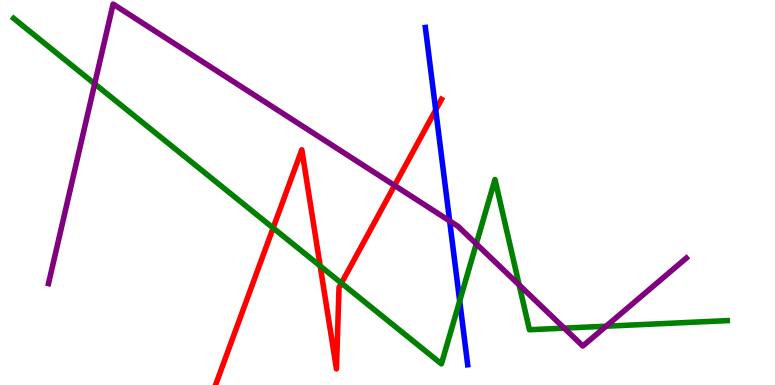[{'lines': ['blue', 'red'], 'intersections': [{'x': 5.62, 'y': 7.15}]}, {'lines': ['green', 'red'], 'intersections': [{'x': 3.52, 'y': 4.08}, {'x': 4.13, 'y': 3.09}, {'x': 4.41, 'y': 2.65}]}, {'lines': ['purple', 'red'], 'intersections': [{'x': 5.09, 'y': 5.18}]}, {'lines': ['blue', 'green'], 'intersections': [{'x': 5.93, 'y': 2.18}]}, {'lines': ['blue', 'purple'], 'intersections': [{'x': 5.8, 'y': 4.26}]}, {'lines': ['green', 'purple'], 'intersections': [{'x': 1.22, 'y': 7.82}, {'x': 6.15, 'y': 3.67}, {'x': 6.7, 'y': 2.6}, {'x': 7.28, 'y': 1.48}, {'x': 7.82, 'y': 1.53}]}]